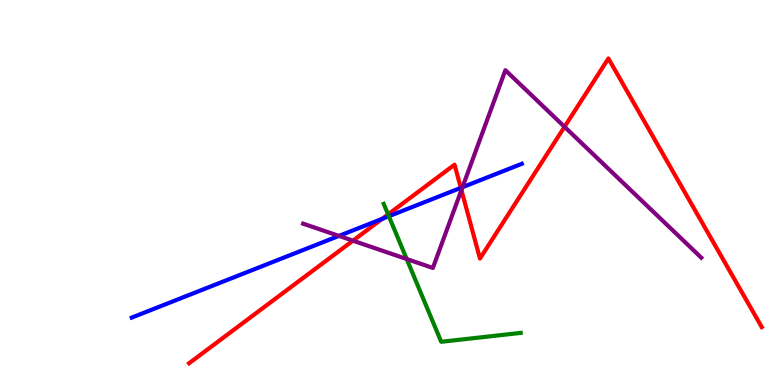[{'lines': ['blue', 'red'], 'intersections': [{'x': 4.93, 'y': 4.31}, {'x': 5.95, 'y': 5.12}]}, {'lines': ['green', 'red'], 'intersections': [{'x': 5.01, 'y': 4.43}]}, {'lines': ['purple', 'red'], 'intersections': [{'x': 4.55, 'y': 3.75}, {'x': 5.95, 'y': 5.06}, {'x': 7.28, 'y': 6.71}]}, {'lines': ['blue', 'green'], 'intersections': [{'x': 5.02, 'y': 4.38}]}, {'lines': ['blue', 'purple'], 'intersections': [{'x': 4.37, 'y': 3.87}, {'x': 5.97, 'y': 5.14}]}, {'lines': ['green', 'purple'], 'intersections': [{'x': 5.25, 'y': 3.27}]}]